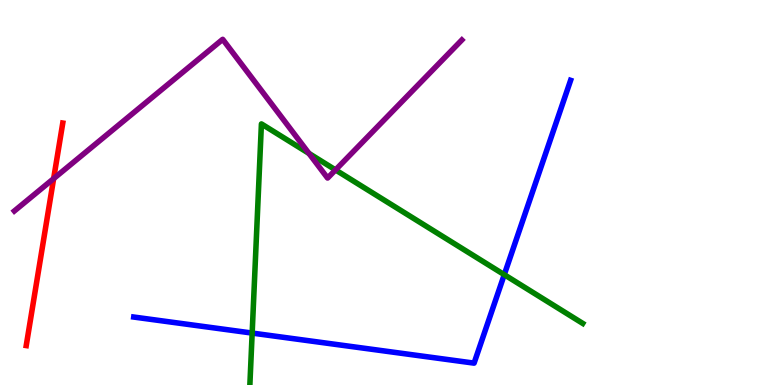[{'lines': ['blue', 'red'], 'intersections': []}, {'lines': ['green', 'red'], 'intersections': []}, {'lines': ['purple', 'red'], 'intersections': [{'x': 0.692, 'y': 5.36}]}, {'lines': ['blue', 'green'], 'intersections': [{'x': 3.25, 'y': 1.35}, {'x': 6.51, 'y': 2.87}]}, {'lines': ['blue', 'purple'], 'intersections': []}, {'lines': ['green', 'purple'], 'intersections': [{'x': 3.99, 'y': 6.02}, {'x': 4.33, 'y': 5.59}]}]